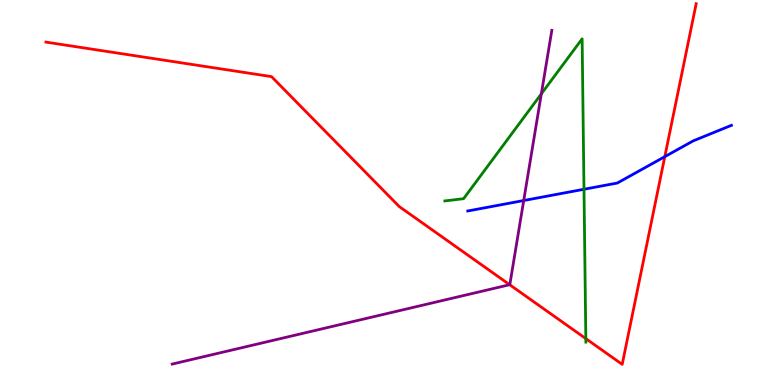[{'lines': ['blue', 'red'], 'intersections': [{'x': 8.58, 'y': 5.93}]}, {'lines': ['green', 'red'], 'intersections': [{'x': 7.56, 'y': 1.2}]}, {'lines': ['purple', 'red'], 'intersections': [{'x': 6.58, 'y': 2.6}]}, {'lines': ['blue', 'green'], 'intersections': [{'x': 7.54, 'y': 5.08}]}, {'lines': ['blue', 'purple'], 'intersections': [{'x': 6.76, 'y': 4.79}]}, {'lines': ['green', 'purple'], 'intersections': [{'x': 6.98, 'y': 7.56}]}]